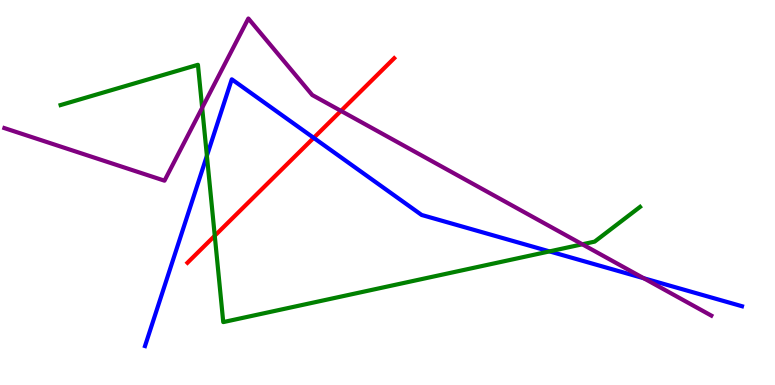[{'lines': ['blue', 'red'], 'intersections': [{'x': 4.05, 'y': 6.42}]}, {'lines': ['green', 'red'], 'intersections': [{'x': 2.77, 'y': 3.88}]}, {'lines': ['purple', 'red'], 'intersections': [{'x': 4.4, 'y': 7.12}]}, {'lines': ['blue', 'green'], 'intersections': [{'x': 2.67, 'y': 5.95}, {'x': 7.09, 'y': 3.47}]}, {'lines': ['blue', 'purple'], 'intersections': [{'x': 8.31, 'y': 2.77}]}, {'lines': ['green', 'purple'], 'intersections': [{'x': 2.61, 'y': 7.2}, {'x': 7.51, 'y': 3.65}]}]